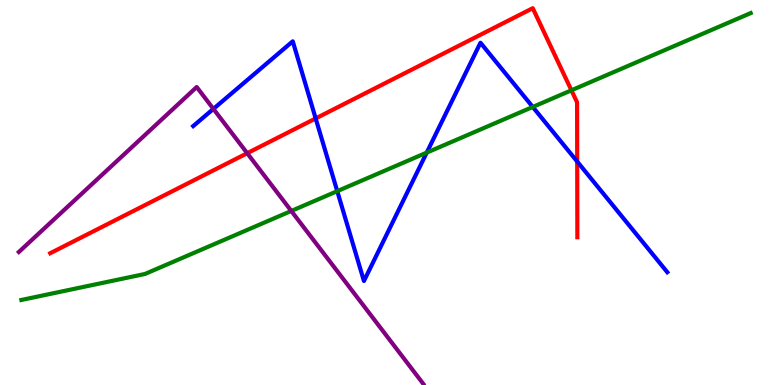[{'lines': ['blue', 'red'], 'intersections': [{'x': 4.07, 'y': 6.92}, {'x': 7.45, 'y': 5.8}]}, {'lines': ['green', 'red'], 'intersections': [{'x': 7.37, 'y': 7.65}]}, {'lines': ['purple', 'red'], 'intersections': [{'x': 3.19, 'y': 6.02}]}, {'lines': ['blue', 'green'], 'intersections': [{'x': 4.35, 'y': 5.03}, {'x': 5.51, 'y': 6.04}, {'x': 6.87, 'y': 7.22}]}, {'lines': ['blue', 'purple'], 'intersections': [{'x': 2.75, 'y': 7.17}]}, {'lines': ['green', 'purple'], 'intersections': [{'x': 3.76, 'y': 4.52}]}]